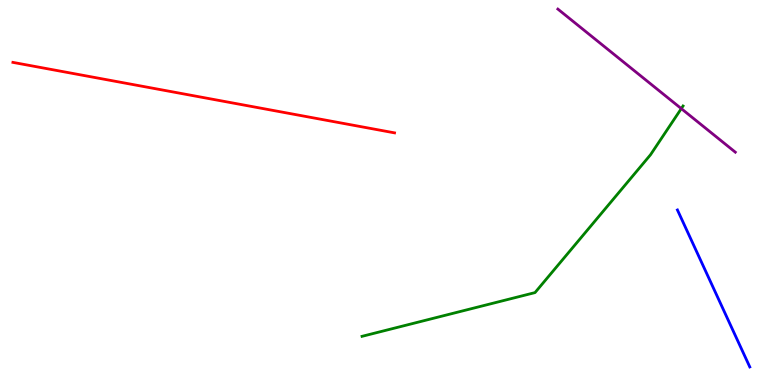[{'lines': ['blue', 'red'], 'intersections': []}, {'lines': ['green', 'red'], 'intersections': []}, {'lines': ['purple', 'red'], 'intersections': []}, {'lines': ['blue', 'green'], 'intersections': []}, {'lines': ['blue', 'purple'], 'intersections': []}, {'lines': ['green', 'purple'], 'intersections': [{'x': 8.79, 'y': 7.18}]}]